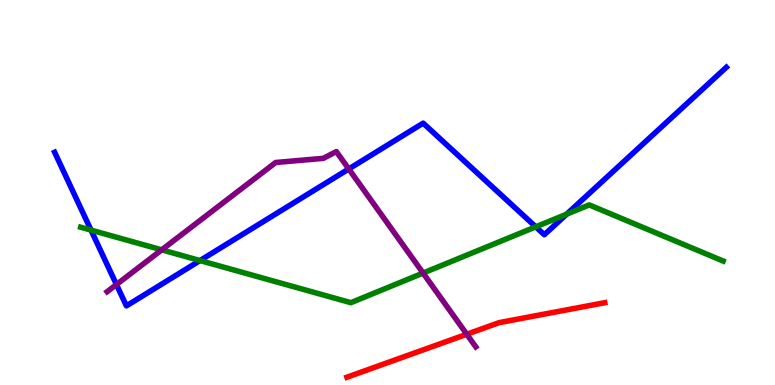[{'lines': ['blue', 'red'], 'intersections': []}, {'lines': ['green', 'red'], 'intersections': []}, {'lines': ['purple', 'red'], 'intersections': [{'x': 6.02, 'y': 1.32}]}, {'lines': ['blue', 'green'], 'intersections': [{'x': 1.17, 'y': 4.02}, {'x': 2.58, 'y': 3.23}, {'x': 6.91, 'y': 4.11}, {'x': 7.31, 'y': 4.44}]}, {'lines': ['blue', 'purple'], 'intersections': [{'x': 1.5, 'y': 2.61}, {'x': 4.5, 'y': 5.61}]}, {'lines': ['green', 'purple'], 'intersections': [{'x': 2.09, 'y': 3.51}, {'x': 5.46, 'y': 2.91}]}]